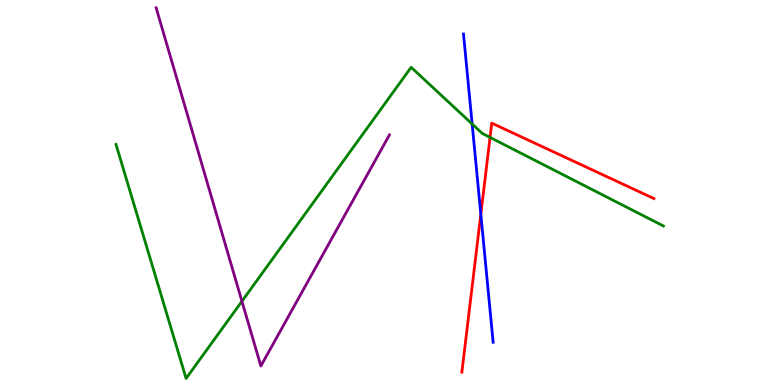[{'lines': ['blue', 'red'], 'intersections': [{'x': 6.2, 'y': 4.44}]}, {'lines': ['green', 'red'], 'intersections': [{'x': 6.32, 'y': 6.43}]}, {'lines': ['purple', 'red'], 'intersections': []}, {'lines': ['blue', 'green'], 'intersections': [{'x': 6.09, 'y': 6.78}]}, {'lines': ['blue', 'purple'], 'intersections': []}, {'lines': ['green', 'purple'], 'intersections': [{'x': 3.12, 'y': 2.18}]}]